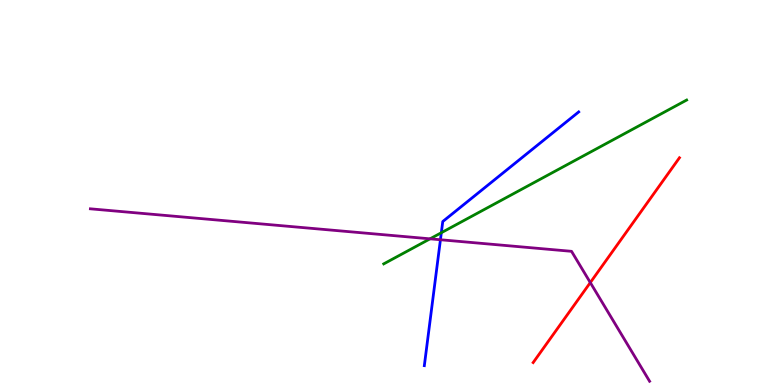[{'lines': ['blue', 'red'], 'intersections': []}, {'lines': ['green', 'red'], 'intersections': []}, {'lines': ['purple', 'red'], 'intersections': [{'x': 7.62, 'y': 2.66}]}, {'lines': ['blue', 'green'], 'intersections': [{'x': 5.69, 'y': 3.96}]}, {'lines': ['blue', 'purple'], 'intersections': [{'x': 5.68, 'y': 3.77}]}, {'lines': ['green', 'purple'], 'intersections': [{'x': 5.55, 'y': 3.8}]}]